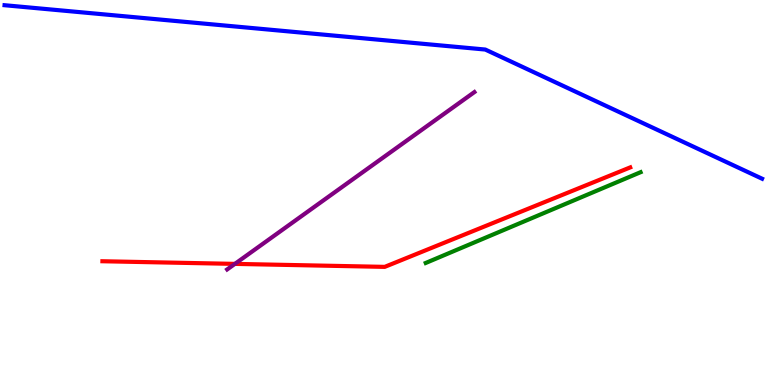[{'lines': ['blue', 'red'], 'intersections': []}, {'lines': ['green', 'red'], 'intersections': []}, {'lines': ['purple', 'red'], 'intersections': [{'x': 3.03, 'y': 3.15}]}, {'lines': ['blue', 'green'], 'intersections': []}, {'lines': ['blue', 'purple'], 'intersections': []}, {'lines': ['green', 'purple'], 'intersections': []}]